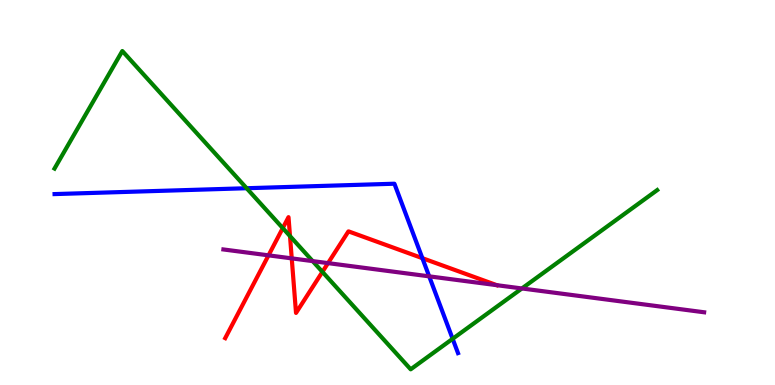[{'lines': ['blue', 'red'], 'intersections': [{'x': 5.45, 'y': 3.29}]}, {'lines': ['green', 'red'], 'intersections': [{'x': 3.65, 'y': 4.07}, {'x': 3.74, 'y': 3.87}, {'x': 4.16, 'y': 2.94}]}, {'lines': ['purple', 'red'], 'intersections': [{'x': 3.46, 'y': 3.37}, {'x': 3.76, 'y': 3.29}, {'x': 4.23, 'y': 3.17}, {'x': 6.41, 'y': 2.59}]}, {'lines': ['blue', 'green'], 'intersections': [{'x': 3.18, 'y': 5.11}, {'x': 5.84, 'y': 1.2}]}, {'lines': ['blue', 'purple'], 'intersections': [{'x': 5.54, 'y': 2.82}]}, {'lines': ['green', 'purple'], 'intersections': [{'x': 4.03, 'y': 3.22}, {'x': 6.73, 'y': 2.51}]}]